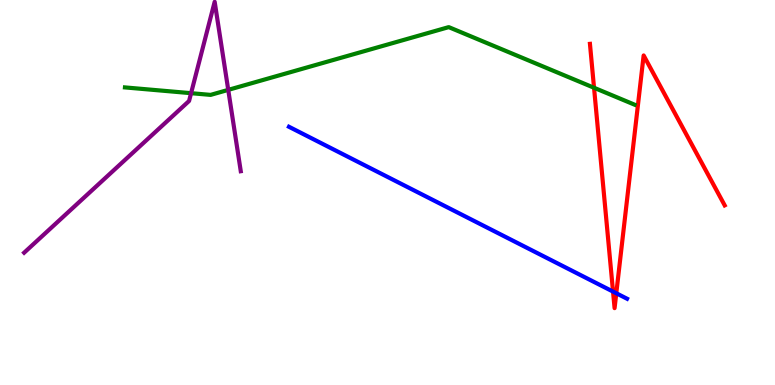[{'lines': ['blue', 'red'], 'intersections': [{'x': 7.91, 'y': 2.43}, {'x': 7.95, 'y': 2.38}]}, {'lines': ['green', 'red'], 'intersections': [{'x': 7.66, 'y': 7.72}]}, {'lines': ['purple', 'red'], 'intersections': []}, {'lines': ['blue', 'green'], 'intersections': []}, {'lines': ['blue', 'purple'], 'intersections': []}, {'lines': ['green', 'purple'], 'intersections': [{'x': 2.47, 'y': 7.58}, {'x': 2.95, 'y': 7.67}]}]